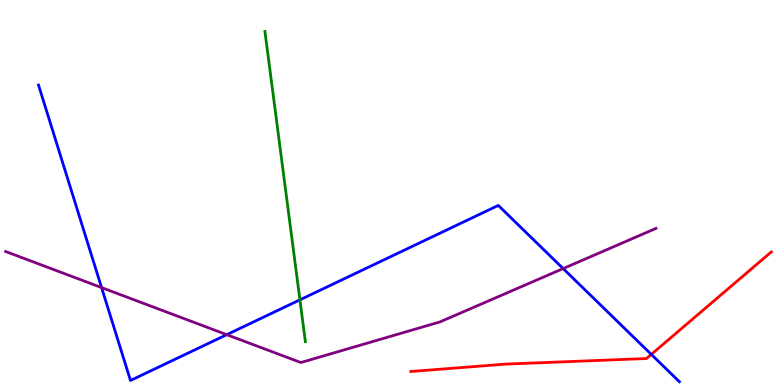[{'lines': ['blue', 'red'], 'intersections': [{'x': 8.4, 'y': 0.795}]}, {'lines': ['green', 'red'], 'intersections': []}, {'lines': ['purple', 'red'], 'intersections': []}, {'lines': ['blue', 'green'], 'intersections': [{'x': 3.87, 'y': 2.21}]}, {'lines': ['blue', 'purple'], 'intersections': [{'x': 1.31, 'y': 2.53}, {'x': 2.93, 'y': 1.31}, {'x': 7.27, 'y': 3.02}]}, {'lines': ['green', 'purple'], 'intersections': []}]